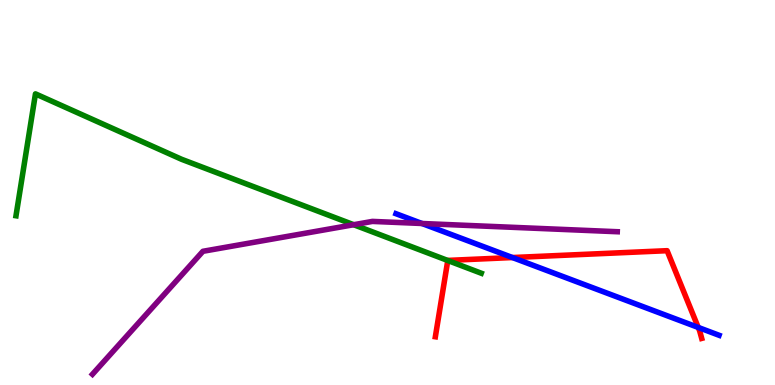[{'lines': ['blue', 'red'], 'intersections': [{'x': 6.61, 'y': 3.31}, {'x': 9.01, 'y': 1.5}]}, {'lines': ['green', 'red'], 'intersections': [{'x': 5.78, 'y': 3.23}]}, {'lines': ['purple', 'red'], 'intersections': []}, {'lines': ['blue', 'green'], 'intersections': []}, {'lines': ['blue', 'purple'], 'intersections': [{'x': 5.44, 'y': 4.19}]}, {'lines': ['green', 'purple'], 'intersections': [{'x': 4.56, 'y': 4.16}]}]